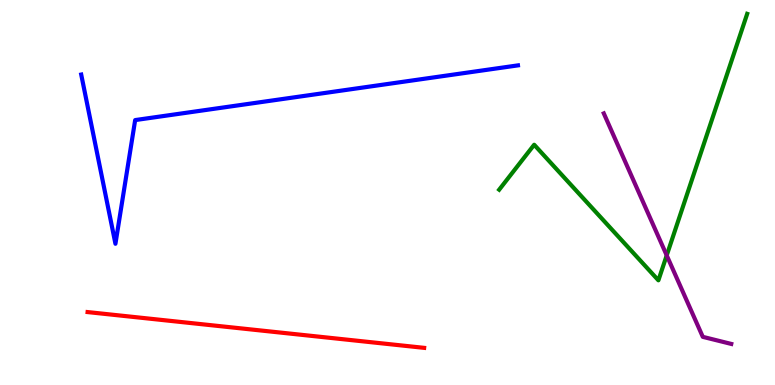[{'lines': ['blue', 'red'], 'intersections': []}, {'lines': ['green', 'red'], 'intersections': []}, {'lines': ['purple', 'red'], 'intersections': []}, {'lines': ['blue', 'green'], 'intersections': []}, {'lines': ['blue', 'purple'], 'intersections': []}, {'lines': ['green', 'purple'], 'intersections': [{'x': 8.6, 'y': 3.37}]}]